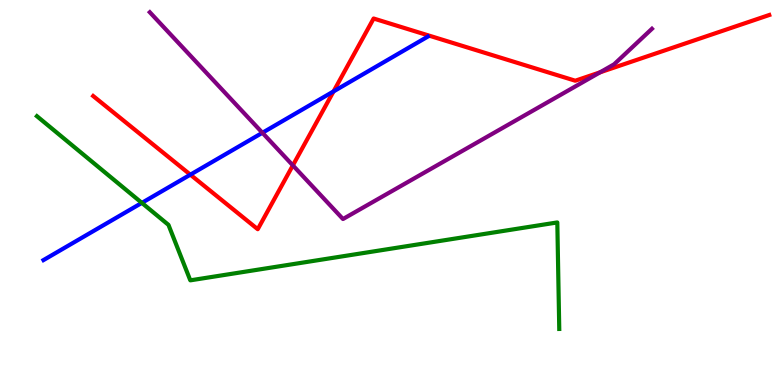[{'lines': ['blue', 'red'], 'intersections': [{'x': 2.46, 'y': 5.46}, {'x': 4.3, 'y': 7.63}]}, {'lines': ['green', 'red'], 'intersections': []}, {'lines': ['purple', 'red'], 'intersections': [{'x': 3.78, 'y': 5.7}, {'x': 7.74, 'y': 8.12}]}, {'lines': ['blue', 'green'], 'intersections': [{'x': 1.83, 'y': 4.73}]}, {'lines': ['blue', 'purple'], 'intersections': [{'x': 3.39, 'y': 6.55}]}, {'lines': ['green', 'purple'], 'intersections': []}]